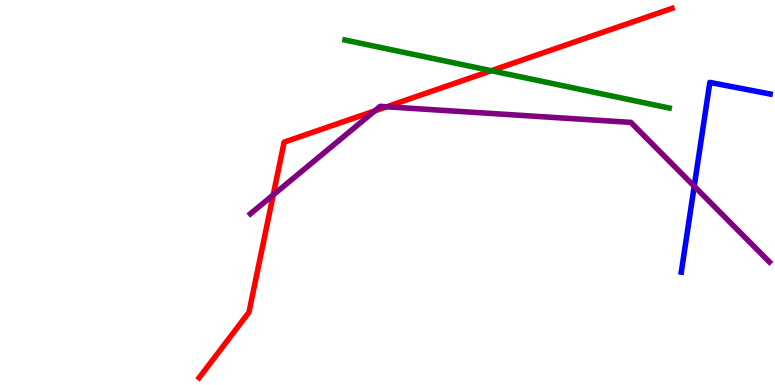[{'lines': ['blue', 'red'], 'intersections': []}, {'lines': ['green', 'red'], 'intersections': [{'x': 6.34, 'y': 8.16}]}, {'lines': ['purple', 'red'], 'intersections': [{'x': 3.53, 'y': 4.94}, {'x': 4.84, 'y': 7.12}, {'x': 4.99, 'y': 7.23}]}, {'lines': ['blue', 'green'], 'intersections': []}, {'lines': ['blue', 'purple'], 'intersections': [{'x': 8.96, 'y': 5.16}]}, {'lines': ['green', 'purple'], 'intersections': []}]